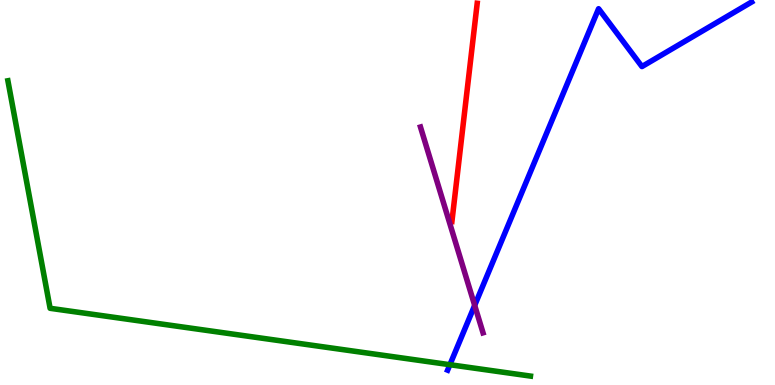[{'lines': ['blue', 'red'], 'intersections': []}, {'lines': ['green', 'red'], 'intersections': []}, {'lines': ['purple', 'red'], 'intersections': []}, {'lines': ['blue', 'green'], 'intersections': [{'x': 5.81, 'y': 0.527}]}, {'lines': ['blue', 'purple'], 'intersections': [{'x': 6.12, 'y': 2.07}]}, {'lines': ['green', 'purple'], 'intersections': []}]